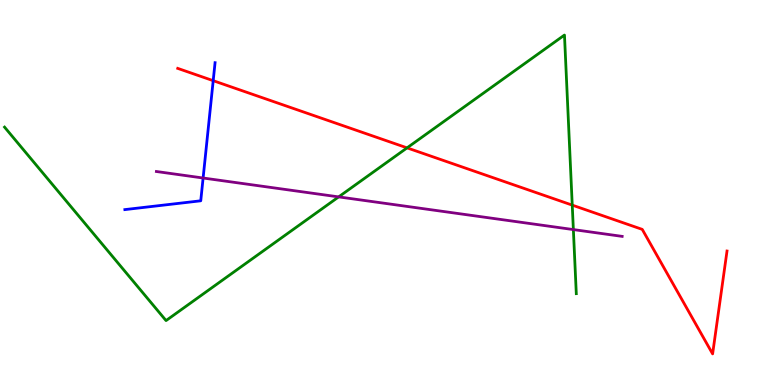[{'lines': ['blue', 'red'], 'intersections': [{'x': 2.75, 'y': 7.9}]}, {'lines': ['green', 'red'], 'intersections': [{'x': 5.25, 'y': 6.16}, {'x': 7.38, 'y': 4.67}]}, {'lines': ['purple', 'red'], 'intersections': []}, {'lines': ['blue', 'green'], 'intersections': []}, {'lines': ['blue', 'purple'], 'intersections': [{'x': 2.62, 'y': 5.38}]}, {'lines': ['green', 'purple'], 'intersections': [{'x': 4.37, 'y': 4.89}, {'x': 7.4, 'y': 4.04}]}]